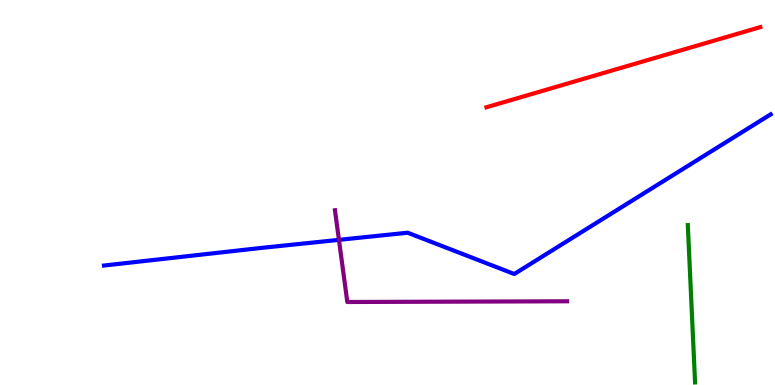[{'lines': ['blue', 'red'], 'intersections': []}, {'lines': ['green', 'red'], 'intersections': []}, {'lines': ['purple', 'red'], 'intersections': []}, {'lines': ['blue', 'green'], 'intersections': []}, {'lines': ['blue', 'purple'], 'intersections': [{'x': 4.37, 'y': 3.77}]}, {'lines': ['green', 'purple'], 'intersections': []}]